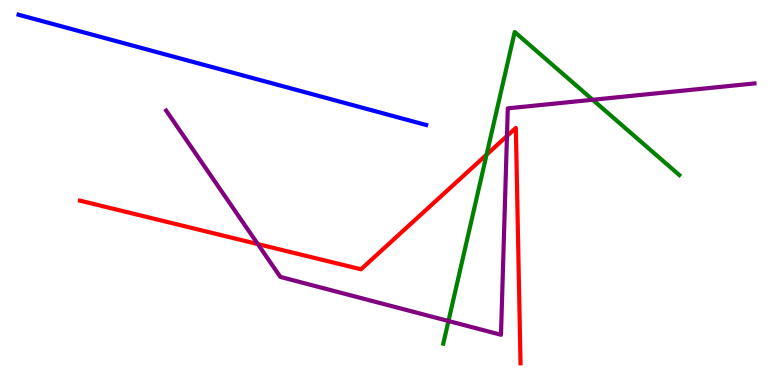[{'lines': ['blue', 'red'], 'intersections': []}, {'lines': ['green', 'red'], 'intersections': [{'x': 6.28, 'y': 5.98}]}, {'lines': ['purple', 'red'], 'intersections': [{'x': 3.33, 'y': 3.66}, {'x': 6.54, 'y': 6.47}]}, {'lines': ['blue', 'green'], 'intersections': []}, {'lines': ['blue', 'purple'], 'intersections': []}, {'lines': ['green', 'purple'], 'intersections': [{'x': 5.79, 'y': 1.66}, {'x': 7.65, 'y': 7.41}]}]